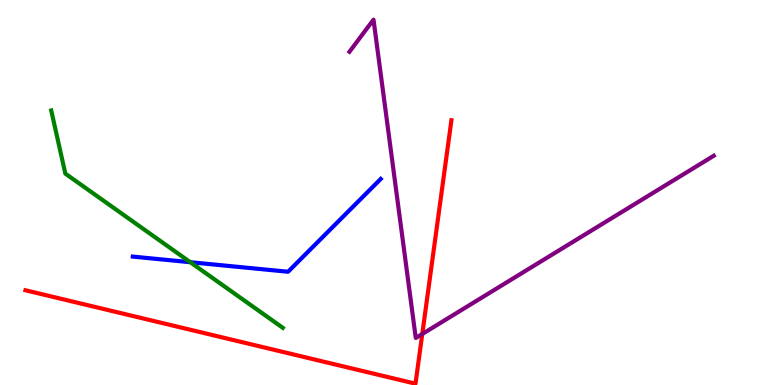[{'lines': ['blue', 'red'], 'intersections': []}, {'lines': ['green', 'red'], 'intersections': []}, {'lines': ['purple', 'red'], 'intersections': [{'x': 5.45, 'y': 1.32}]}, {'lines': ['blue', 'green'], 'intersections': [{'x': 2.46, 'y': 3.19}]}, {'lines': ['blue', 'purple'], 'intersections': []}, {'lines': ['green', 'purple'], 'intersections': []}]